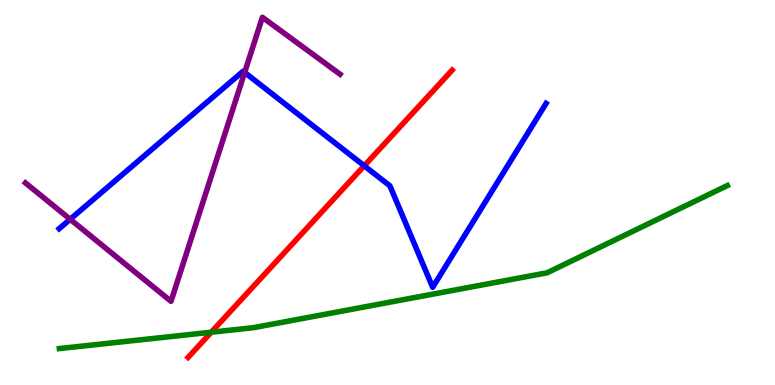[{'lines': ['blue', 'red'], 'intersections': [{'x': 4.7, 'y': 5.69}]}, {'lines': ['green', 'red'], 'intersections': [{'x': 2.73, 'y': 1.37}]}, {'lines': ['purple', 'red'], 'intersections': []}, {'lines': ['blue', 'green'], 'intersections': []}, {'lines': ['blue', 'purple'], 'intersections': [{'x': 0.905, 'y': 4.3}, {'x': 3.16, 'y': 8.12}]}, {'lines': ['green', 'purple'], 'intersections': []}]